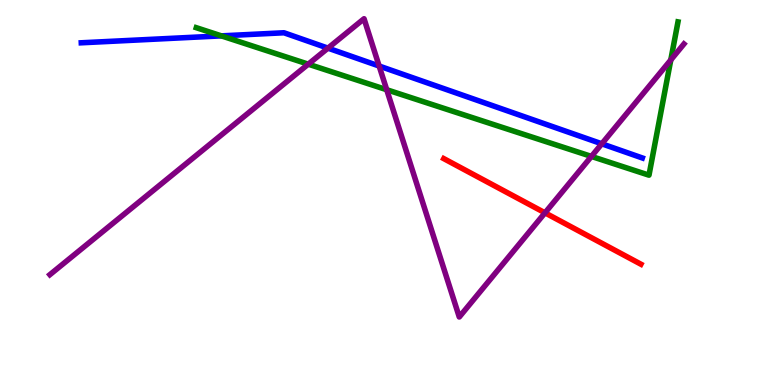[{'lines': ['blue', 'red'], 'intersections': []}, {'lines': ['green', 'red'], 'intersections': []}, {'lines': ['purple', 'red'], 'intersections': [{'x': 7.03, 'y': 4.47}]}, {'lines': ['blue', 'green'], 'intersections': [{'x': 2.86, 'y': 9.07}]}, {'lines': ['blue', 'purple'], 'intersections': [{'x': 4.23, 'y': 8.75}, {'x': 4.89, 'y': 8.29}, {'x': 7.77, 'y': 6.26}]}, {'lines': ['green', 'purple'], 'intersections': [{'x': 3.98, 'y': 8.33}, {'x': 4.99, 'y': 7.67}, {'x': 7.63, 'y': 5.94}, {'x': 8.66, 'y': 8.44}]}]